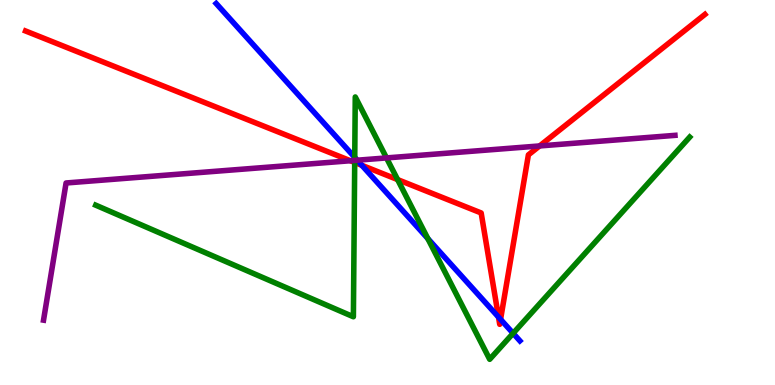[{'lines': ['blue', 'red'], 'intersections': [{'x': 4.67, 'y': 5.71}, {'x': 6.43, 'y': 1.76}, {'x': 6.46, 'y': 1.7}]}, {'lines': ['green', 'red'], 'intersections': [{'x': 4.58, 'y': 5.78}, {'x': 5.13, 'y': 5.34}]}, {'lines': ['purple', 'red'], 'intersections': [{'x': 4.52, 'y': 5.82}, {'x': 6.96, 'y': 6.21}]}, {'lines': ['blue', 'green'], 'intersections': [{'x': 4.58, 'y': 5.91}, {'x': 5.52, 'y': 3.8}, {'x': 6.62, 'y': 1.34}]}, {'lines': ['blue', 'purple'], 'intersections': [{'x': 4.61, 'y': 5.84}]}, {'lines': ['green', 'purple'], 'intersections': [{'x': 4.58, 'y': 5.83}, {'x': 4.99, 'y': 5.9}]}]